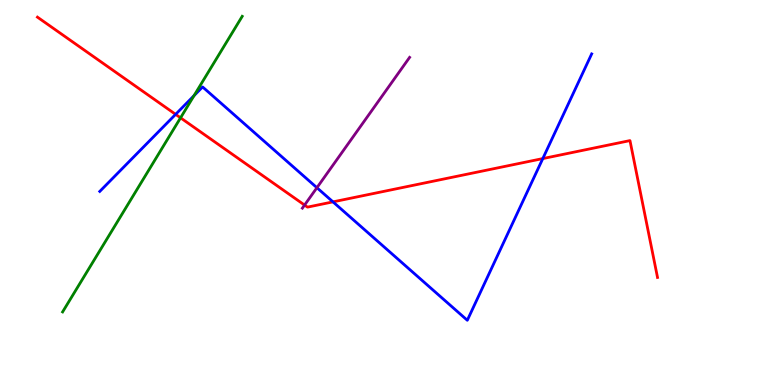[{'lines': ['blue', 'red'], 'intersections': [{'x': 2.27, 'y': 7.03}, {'x': 4.3, 'y': 4.76}, {'x': 7.0, 'y': 5.88}]}, {'lines': ['green', 'red'], 'intersections': [{'x': 2.33, 'y': 6.94}]}, {'lines': ['purple', 'red'], 'intersections': [{'x': 3.93, 'y': 4.67}]}, {'lines': ['blue', 'green'], 'intersections': [{'x': 2.5, 'y': 7.52}]}, {'lines': ['blue', 'purple'], 'intersections': [{'x': 4.09, 'y': 5.12}]}, {'lines': ['green', 'purple'], 'intersections': []}]